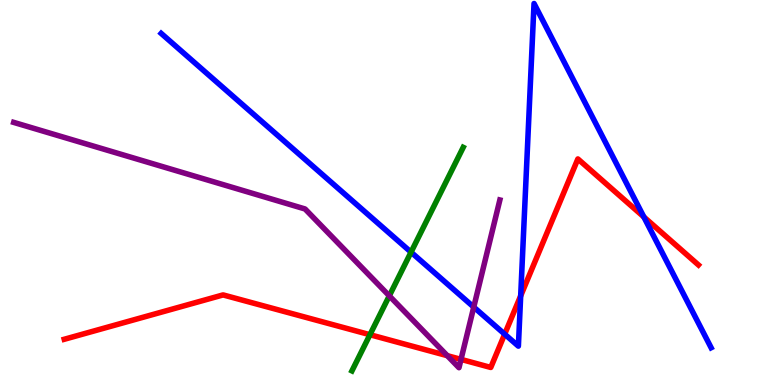[{'lines': ['blue', 'red'], 'intersections': [{'x': 6.51, 'y': 1.32}, {'x': 6.72, 'y': 2.32}, {'x': 8.31, 'y': 4.37}]}, {'lines': ['green', 'red'], 'intersections': [{'x': 4.77, 'y': 1.31}]}, {'lines': ['purple', 'red'], 'intersections': [{'x': 5.77, 'y': 0.762}, {'x': 5.95, 'y': 0.665}]}, {'lines': ['blue', 'green'], 'intersections': [{'x': 5.3, 'y': 3.45}]}, {'lines': ['blue', 'purple'], 'intersections': [{'x': 6.11, 'y': 2.02}]}, {'lines': ['green', 'purple'], 'intersections': [{'x': 5.02, 'y': 2.32}]}]